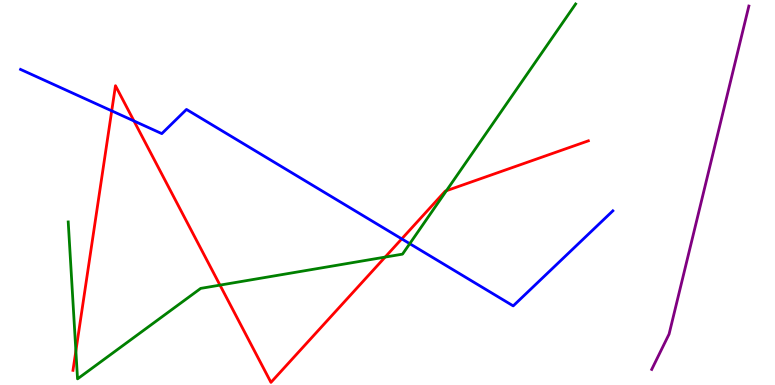[{'lines': ['blue', 'red'], 'intersections': [{'x': 1.44, 'y': 7.12}, {'x': 1.73, 'y': 6.86}, {'x': 5.18, 'y': 3.8}]}, {'lines': ['green', 'red'], 'intersections': [{'x': 0.979, 'y': 0.885}, {'x': 2.84, 'y': 2.59}, {'x': 4.97, 'y': 3.32}, {'x': 5.76, 'y': 5.05}]}, {'lines': ['purple', 'red'], 'intersections': []}, {'lines': ['blue', 'green'], 'intersections': [{'x': 5.29, 'y': 3.67}]}, {'lines': ['blue', 'purple'], 'intersections': []}, {'lines': ['green', 'purple'], 'intersections': []}]